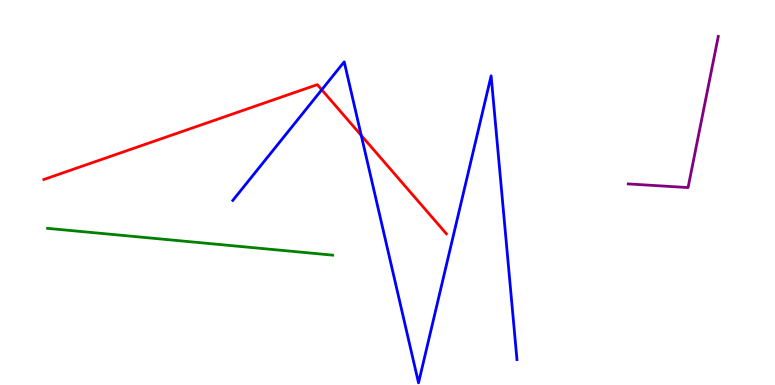[{'lines': ['blue', 'red'], 'intersections': [{'x': 4.15, 'y': 7.67}, {'x': 4.66, 'y': 6.48}]}, {'lines': ['green', 'red'], 'intersections': []}, {'lines': ['purple', 'red'], 'intersections': []}, {'lines': ['blue', 'green'], 'intersections': []}, {'lines': ['blue', 'purple'], 'intersections': []}, {'lines': ['green', 'purple'], 'intersections': []}]